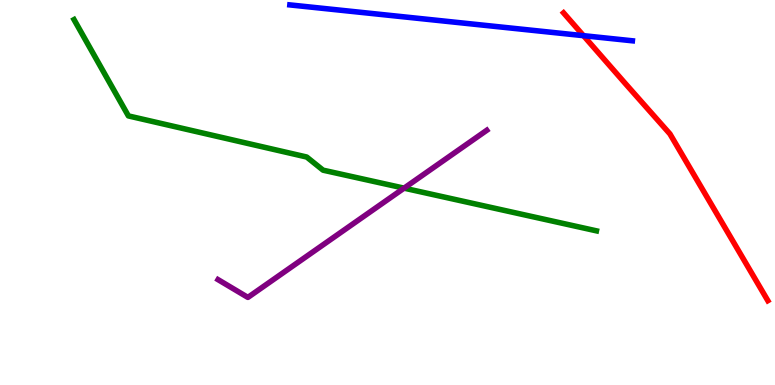[{'lines': ['blue', 'red'], 'intersections': [{'x': 7.53, 'y': 9.07}]}, {'lines': ['green', 'red'], 'intersections': []}, {'lines': ['purple', 'red'], 'intersections': []}, {'lines': ['blue', 'green'], 'intersections': []}, {'lines': ['blue', 'purple'], 'intersections': []}, {'lines': ['green', 'purple'], 'intersections': [{'x': 5.21, 'y': 5.11}]}]